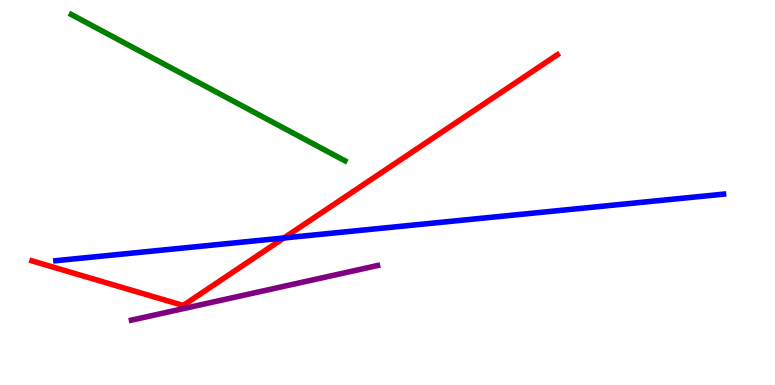[{'lines': ['blue', 'red'], 'intersections': [{'x': 3.66, 'y': 3.82}]}, {'lines': ['green', 'red'], 'intersections': []}, {'lines': ['purple', 'red'], 'intersections': []}, {'lines': ['blue', 'green'], 'intersections': []}, {'lines': ['blue', 'purple'], 'intersections': []}, {'lines': ['green', 'purple'], 'intersections': []}]